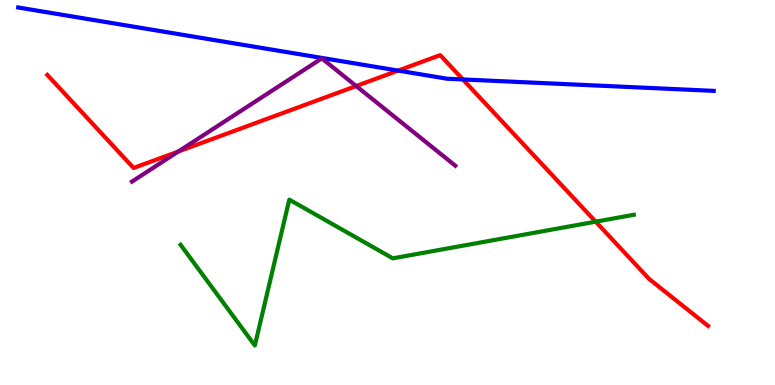[{'lines': ['blue', 'red'], 'intersections': [{'x': 5.14, 'y': 8.17}, {'x': 5.97, 'y': 7.94}]}, {'lines': ['green', 'red'], 'intersections': [{'x': 7.69, 'y': 4.24}]}, {'lines': ['purple', 'red'], 'intersections': [{'x': 2.3, 'y': 6.07}, {'x': 4.6, 'y': 7.77}]}, {'lines': ['blue', 'green'], 'intersections': []}, {'lines': ['blue', 'purple'], 'intersections': []}, {'lines': ['green', 'purple'], 'intersections': []}]